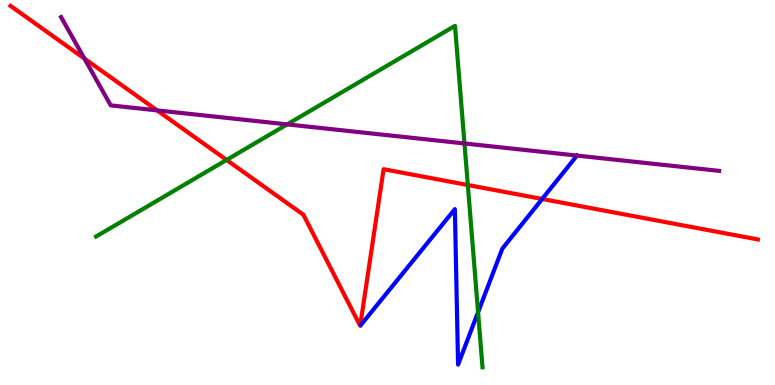[{'lines': ['blue', 'red'], 'intersections': [{'x': 7.0, 'y': 4.83}]}, {'lines': ['green', 'red'], 'intersections': [{'x': 2.92, 'y': 5.85}, {'x': 6.04, 'y': 5.19}]}, {'lines': ['purple', 'red'], 'intersections': [{'x': 1.09, 'y': 8.48}, {'x': 2.03, 'y': 7.13}]}, {'lines': ['blue', 'green'], 'intersections': [{'x': 6.17, 'y': 1.89}]}, {'lines': ['blue', 'purple'], 'intersections': [{'x': 7.44, 'y': 5.96}]}, {'lines': ['green', 'purple'], 'intersections': [{'x': 3.71, 'y': 6.77}, {'x': 5.99, 'y': 6.27}]}]